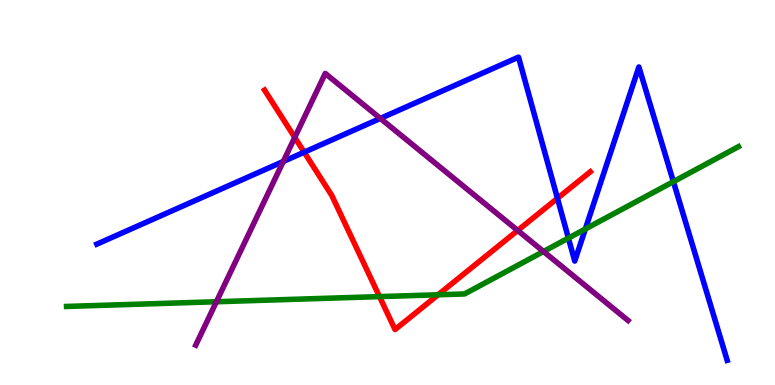[{'lines': ['blue', 'red'], 'intersections': [{'x': 3.92, 'y': 6.05}, {'x': 7.19, 'y': 4.85}]}, {'lines': ['green', 'red'], 'intersections': [{'x': 4.9, 'y': 2.3}, {'x': 5.65, 'y': 2.34}]}, {'lines': ['purple', 'red'], 'intersections': [{'x': 3.8, 'y': 6.43}, {'x': 6.68, 'y': 4.01}]}, {'lines': ['blue', 'green'], 'intersections': [{'x': 7.33, 'y': 3.82}, {'x': 7.55, 'y': 4.05}, {'x': 8.69, 'y': 5.28}]}, {'lines': ['blue', 'purple'], 'intersections': [{'x': 3.66, 'y': 5.81}, {'x': 4.91, 'y': 6.92}]}, {'lines': ['green', 'purple'], 'intersections': [{'x': 2.79, 'y': 2.16}, {'x': 7.01, 'y': 3.47}]}]